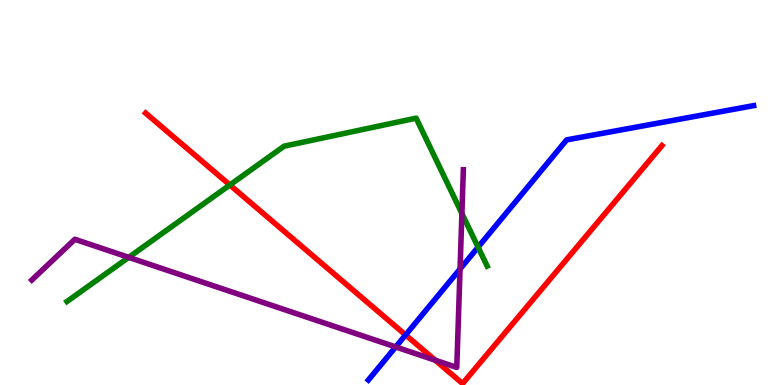[{'lines': ['blue', 'red'], 'intersections': [{'x': 5.23, 'y': 1.3}]}, {'lines': ['green', 'red'], 'intersections': [{'x': 2.97, 'y': 5.2}]}, {'lines': ['purple', 'red'], 'intersections': [{'x': 5.62, 'y': 0.644}]}, {'lines': ['blue', 'green'], 'intersections': [{'x': 6.17, 'y': 3.58}]}, {'lines': ['blue', 'purple'], 'intersections': [{'x': 5.11, 'y': 0.988}, {'x': 5.94, 'y': 3.01}]}, {'lines': ['green', 'purple'], 'intersections': [{'x': 1.66, 'y': 3.32}, {'x': 5.96, 'y': 4.46}]}]